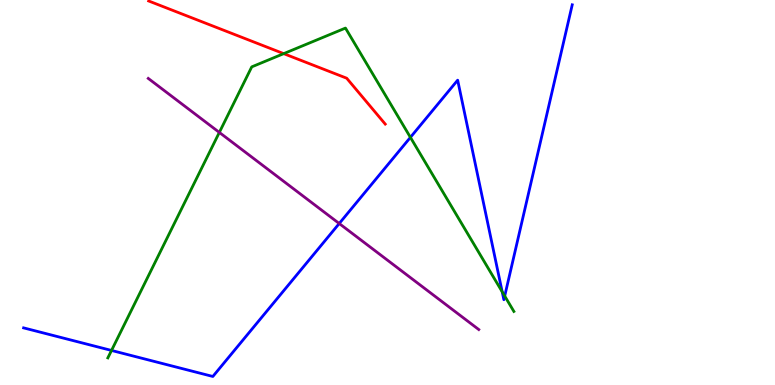[{'lines': ['blue', 'red'], 'intersections': []}, {'lines': ['green', 'red'], 'intersections': [{'x': 3.66, 'y': 8.61}]}, {'lines': ['purple', 'red'], 'intersections': []}, {'lines': ['blue', 'green'], 'intersections': [{'x': 1.44, 'y': 0.897}, {'x': 5.3, 'y': 6.43}, {'x': 6.48, 'y': 2.42}, {'x': 6.51, 'y': 2.31}]}, {'lines': ['blue', 'purple'], 'intersections': [{'x': 4.38, 'y': 4.19}]}, {'lines': ['green', 'purple'], 'intersections': [{'x': 2.83, 'y': 6.56}]}]